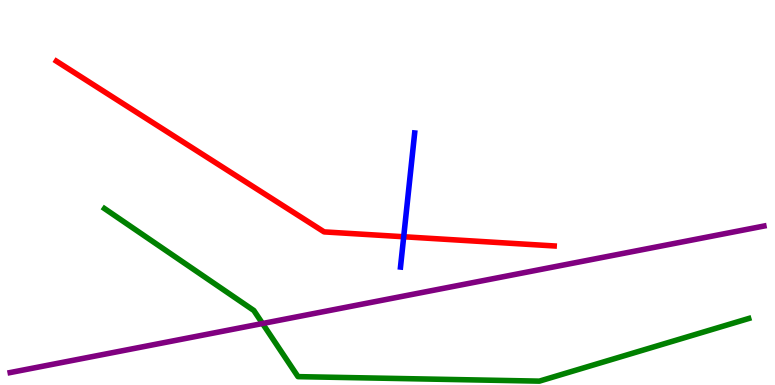[{'lines': ['blue', 'red'], 'intersections': [{'x': 5.21, 'y': 3.85}]}, {'lines': ['green', 'red'], 'intersections': []}, {'lines': ['purple', 'red'], 'intersections': []}, {'lines': ['blue', 'green'], 'intersections': []}, {'lines': ['blue', 'purple'], 'intersections': []}, {'lines': ['green', 'purple'], 'intersections': [{'x': 3.39, 'y': 1.6}]}]